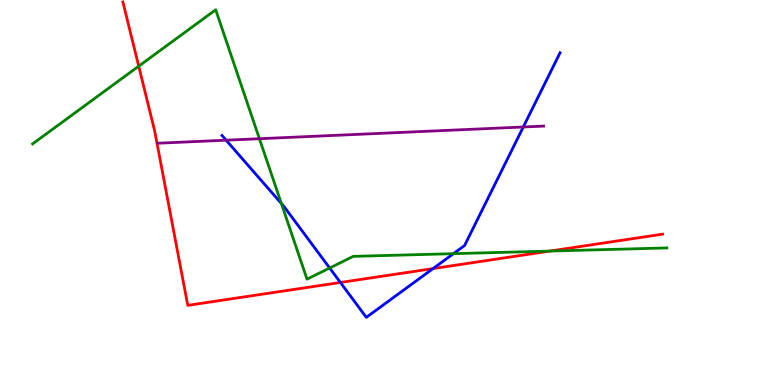[{'lines': ['blue', 'red'], 'intersections': [{'x': 4.39, 'y': 2.66}, {'x': 5.59, 'y': 3.02}]}, {'lines': ['green', 'red'], 'intersections': [{'x': 1.79, 'y': 8.28}, {'x': 7.09, 'y': 3.48}]}, {'lines': ['purple', 'red'], 'intersections': []}, {'lines': ['blue', 'green'], 'intersections': [{'x': 3.63, 'y': 4.71}, {'x': 4.25, 'y': 3.04}, {'x': 5.85, 'y': 3.41}]}, {'lines': ['blue', 'purple'], 'intersections': [{'x': 2.92, 'y': 6.36}, {'x': 6.75, 'y': 6.7}]}, {'lines': ['green', 'purple'], 'intersections': [{'x': 3.35, 'y': 6.4}]}]